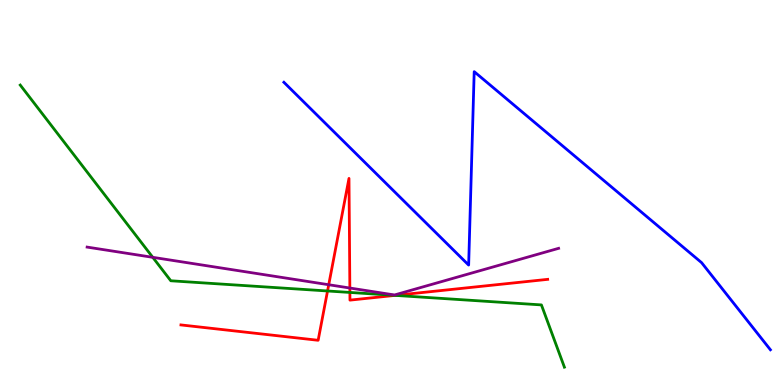[{'lines': ['blue', 'red'], 'intersections': []}, {'lines': ['green', 'red'], 'intersections': [{'x': 4.23, 'y': 2.44}, {'x': 4.51, 'y': 2.4}, {'x': 5.1, 'y': 2.33}]}, {'lines': ['purple', 'red'], 'intersections': [{'x': 4.24, 'y': 2.6}, {'x': 4.51, 'y': 2.52}]}, {'lines': ['blue', 'green'], 'intersections': []}, {'lines': ['blue', 'purple'], 'intersections': []}, {'lines': ['green', 'purple'], 'intersections': [{'x': 1.97, 'y': 3.32}]}]